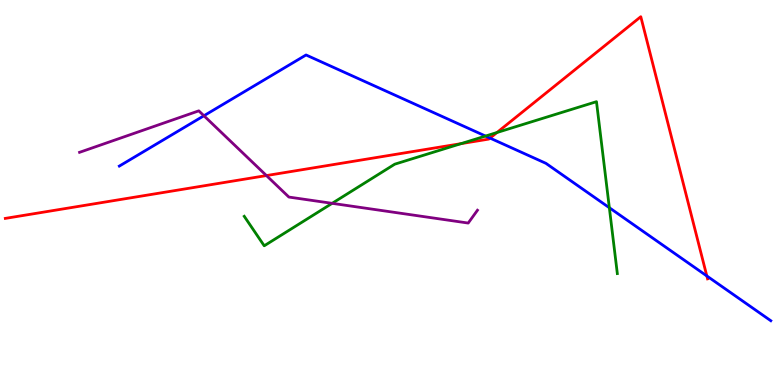[{'lines': ['blue', 'red'], 'intersections': [{'x': 6.32, 'y': 6.41}, {'x': 9.12, 'y': 2.83}]}, {'lines': ['green', 'red'], 'intersections': [{'x': 5.95, 'y': 6.27}, {'x': 6.41, 'y': 6.56}]}, {'lines': ['purple', 'red'], 'intersections': [{'x': 3.44, 'y': 5.44}]}, {'lines': ['blue', 'green'], 'intersections': [{'x': 6.26, 'y': 6.47}, {'x': 7.86, 'y': 4.6}]}, {'lines': ['blue', 'purple'], 'intersections': [{'x': 2.63, 'y': 6.99}]}, {'lines': ['green', 'purple'], 'intersections': [{'x': 4.29, 'y': 4.72}]}]